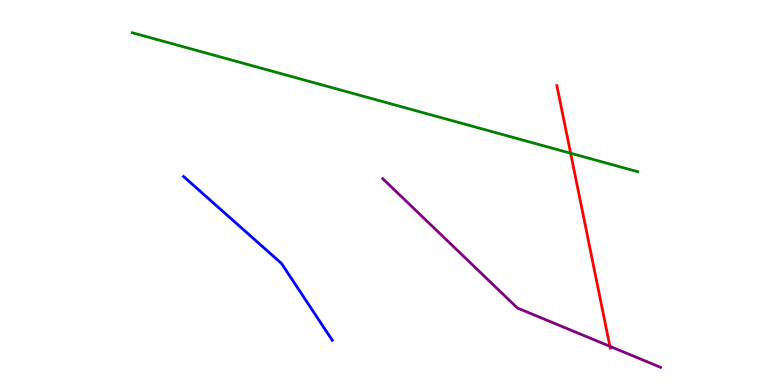[{'lines': ['blue', 'red'], 'intersections': []}, {'lines': ['green', 'red'], 'intersections': [{'x': 7.36, 'y': 6.02}]}, {'lines': ['purple', 'red'], 'intersections': [{'x': 7.87, 'y': 1.0}]}, {'lines': ['blue', 'green'], 'intersections': []}, {'lines': ['blue', 'purple'], 'intersections': []}, {'lines': ['green', 'purple'], 'intersections': []}]